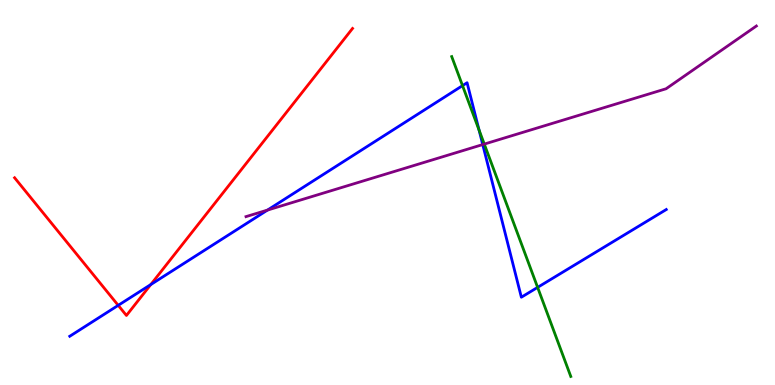[{'lines': ['blue', 'red'], 'intersections': [{'x': 1.53, 'y': 2.07}, {'x': 1.95, 'y': 2.61}]}, {'lines': ['green', 'red'], 'intersections': []}, {'lines': ['purple', 'red'], 'intersections': []}, {'lines': ['blue', 'green'], 'intersections': [{'x': 5.97, 'y': 7.78}, {'x': 6.18, 'y': 6.62}, {'x': 6.94, 'y': 2.54}]}, {'lines': ['blue', 'purple'], 'intersections': [{'x': 3.45, 'y': 4.54}, {'x': 6.23, 'y': 6.24}]}, {'lines': ['green', 'purple'], 'intersections': [{'x': 6.25, 'y': 6.26}]}]